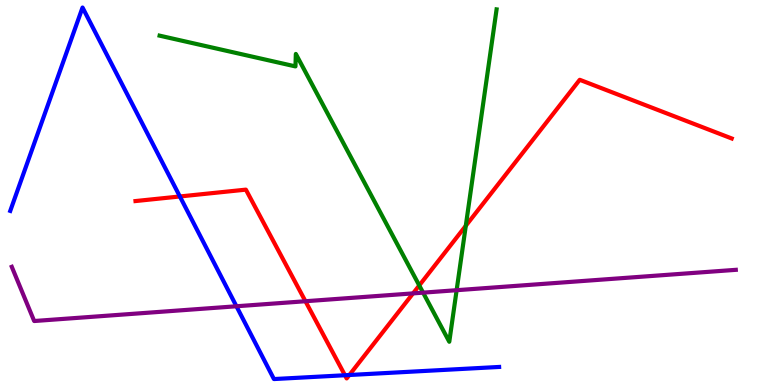[{'lines': ['blue', 'red'], 'intersections': [{'x': 2.32, 'y': 4.9}, {'x': 4.45, 'y': 0.254}, {'x': 4.51, 'y': 0.26}]}, {'lines': ['green', 'red'], 'intersections': [{'x': 5.41, 'y': 2.59}, {'x': 6.01, 'y': 4.14}]}, {'lines': ['purple', 'red'], 'intersections': [{'x': 3.94, 'y': 2.18}, {'x': 5.33, 'y': 2.38}]}, {'lines': ['blue', 'green'], 'intersections': []}, {'lines': ['blue', 'purple'], 'intersections': [{'x': 3.05, 'y': 2.04}]}, {'lines': ['green', 'purple'], 'intersections': [{'x': 5.46, 'y': 2.4}, {'x': 5.89, 'y': 2.46}]}]